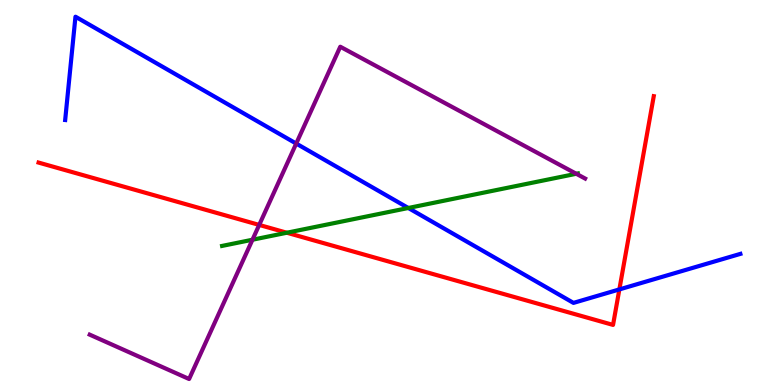[{'lines': ['blue', 'red'], 'intersections': [{'x': 7.99, 'y': 2.48}]}, {'lines': ['green', 'red'], 'intersections': [{'x': 3.7, 'y': 3.95}]}, {'lines': ['purple', 'red'], 'intersections': [{'x': 3.34, 'y': 4.16}]}, {'lines': ['blue', 'green'], 'intersections': [{'x': 5.27, 'y': 4.6}]}, {'lines': ['blue', 'purple'], 'intersections': [{'x': 3.82, 'y': 6.27}]}, {'lines': ['green', 'purple'], 'intersections': [{'x': 3.26, 'y': 3.77}, {'x': 7.44, 'y': 5.49}]}]